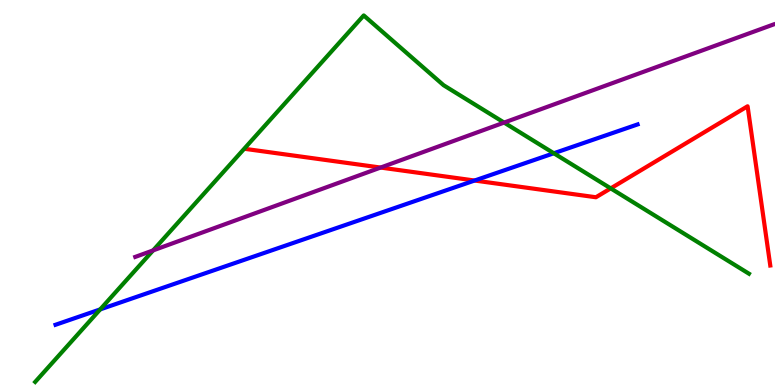[{'lines': ['blue', 'red'], 'intersections': [{'x': 6.12, 'y': 5.31}]}, {'lines': ['green', 'red'], 'intersections': [{'x': 7.88, 'y': 5.11}]}, {'lines': ['purple', 'red'], 'intersections': [{'x': 4.91, 'y': 5.65}]}, {'lines': ['blue', 'green'], 'intersections': [{'x': 1.29, 'y': 1.96}, {'x': 7.15, 'y': 6.02}]}, {'lines': ['blue', 'purple'], 'intersections': []}, {'lines': ['green', 'purple'], 'intersections': [{'x': 1.98, 'y': 3.5}, {'x': 6.5, 'y': 6.82}]}]